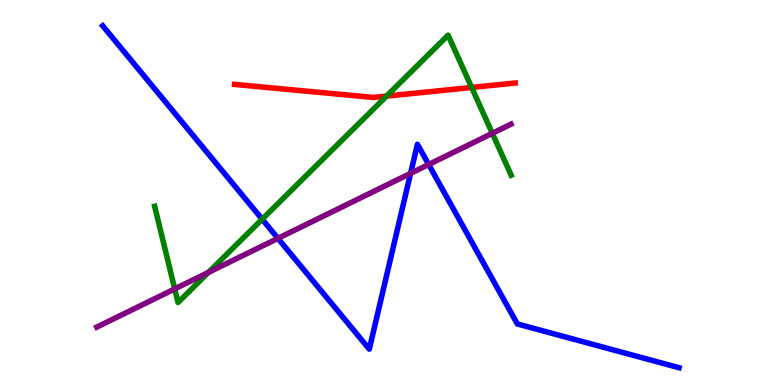[{'lines': ['blue', 'red'], 'intersections': []}, {'lines': ['green', 'red'], 'intersections': [{'x': 4.99, 'y': 7.5}, {'x': 6.09, 'y': 7.73}]}, {'lines': ['purple', 'red'], 'intersections': []}, {'lines': ['blue', 'green'], 'intersections': [{'x': 3.38, 'y': 4.31}]}, {'lines': ['blue', 'purple'], 'intersections': [{'x': 3.59, 'y': 3.81}, {'x': 5.3, 'y': 5.5}, {'x': 5.53, 'y': 5.73}]}, {'lines': ['green', 'purple'], 'intersections': [{'x': 2.25, 'y': 2.5}, {'x': 2.69, 'y': 2.92}, {'x': 6.35, 'y': 6.54}]}]